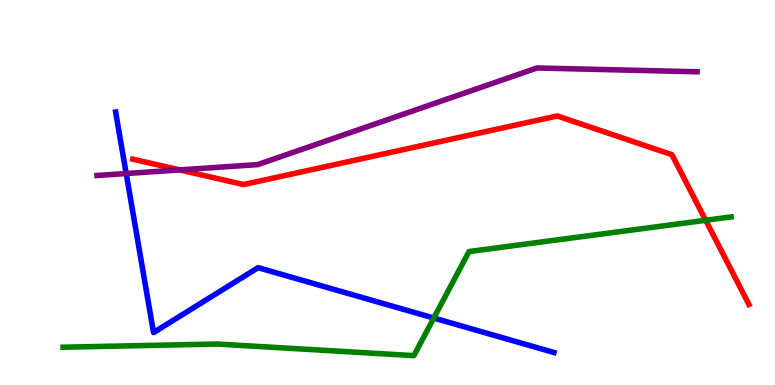[{'lines': ['blue', 'red'], 'intersections': []}, {'lines': ['green', 'red'], 'intersections': [{'x': 9.11, 'y': 4.28}]}, {'lines': ['purple', 'red'], 'intersections': [{'x': 2.32, 'y': 5.59}]}, {'lines': ['blue', 'green'], 'intersections': [{'x': 5.6, 'y': 1.74}]}, {'lines': ['blue', 'purple'], 'intersections': [{'x': 1.63, 'y': 5.49}]}, {'lines': ['green', 'purple'], 'intersections': []}]